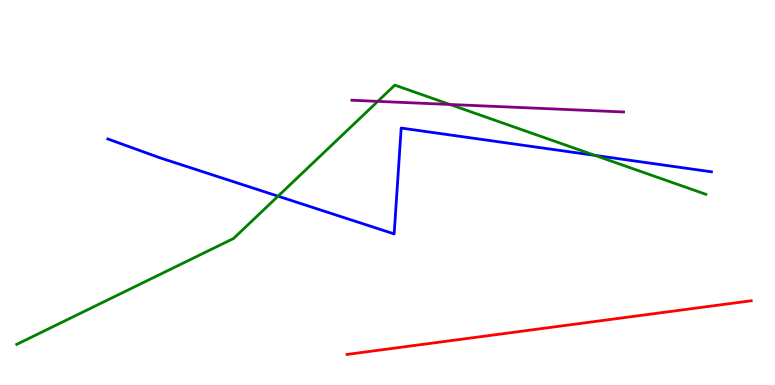[{'lines': ['blue', 'red'], 'intersections': []}, {'lines': ['green', 'red'], 'intersections': []}, {'lines': ['purple', 'red'], 'intersections': []}, {'lines': ['blue', 'green'], 'intersections': [{'x': 3.59, 'y': 4.9}, {'x': 7.68, 'y': 5.96}]}, {'lines': ['blue', 'purple'], 'intersections': []}, {'lines': ['green', 'purple'], 'intersections': [{'x': 4.87, 'y': 7.37}, {'x': 5.81, 'y': 7.29}]}]